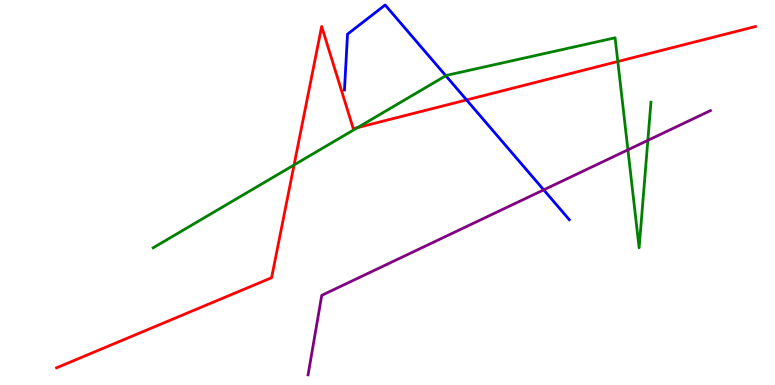[{'lines': ['blue', 'red'], 'intersections': [{'x': 6.02, 'y': 7.4}]}, {'lines': ['green', 'red'], 'intersections': [{'x': 3.79, 'y': 5.72}, {'x': 4.61, 'y': 6.69}, {'x': 7.97, 'y': 8.4}]}, {'lines': ['purple', 'red'], 'intersections': []}, {'lines': ['blue', 'green'], 'intersections': [{'x': 5.75, 'y': 8.03}]}, {'lines': ['blue', 'purple'], 'intersections': [{'x': 7.02, 'y': 5.07}]}, {'lines': ['green', 'purple'], 'intersections': [{'x': 8.1, 'y': 6.11}, {'x': 8.36, 'y': 6.35}]}]